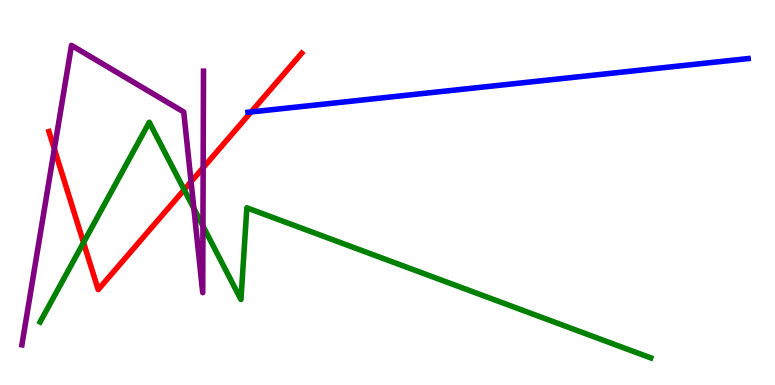[{'lines': ['blue', 'red'], 'intersections': [{'x': 3.24, 'y': 7.09}]}, {'lines': ['green', 'red'], 'intersections': [{'x': 1.08, 'y': 3.7}, {'x': 2.38, 'y': 5.07}]}, {'lines': ['purple', 'red'], 'intersections': [{'x': 0.701, 'y': 6.13}, {'x': 2.47, 'y': 5.28}, {'x': 2.62, 'y': 5.64}]}, {'lines': ['blue', 'green'], 'intersections': []}, {'lines': ['blue', 'purple'], 'intersections': []}, {'lines': ['green', 'purple'], 'intersections': [{'x': 2.5, 'y': 4.58}, {'x': 2.62, 'y': 4.13}]}]